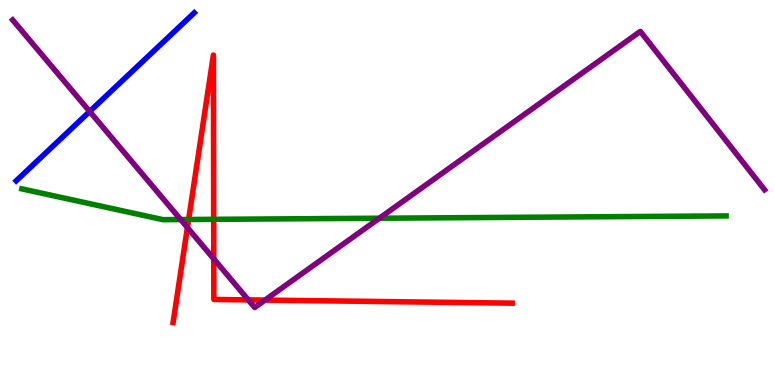[{'lines': ['blue', 'red'], 'intersections': []}, {'lines': ['green', 'red'], 'intersections': [{'x': 2.43, 'y': 4.3}, {'x': 2.76, 'y': 4.3}]}, {'lines': ['purple', 'red'], 'intersections': [{'x': 2.42, 'y': 4.09}, {'x': 2.76, 'y': 3.28}, {'x': 3.2, 'y': 2.21}, {'x': 3.42, 'y': 2.21}]}, {'lines': ['blue', 'green'], 'intersections': []}, {'lines': ['blue', 'purple'], 'intersections': [{'x': 1.16, 'y': 7.1}]}, {'lines': ['green', 'purple'], 'intersections': [{'x': 2.33, 'y': 4.3}, {'x': 4.89, 'y': 4.33}]}]